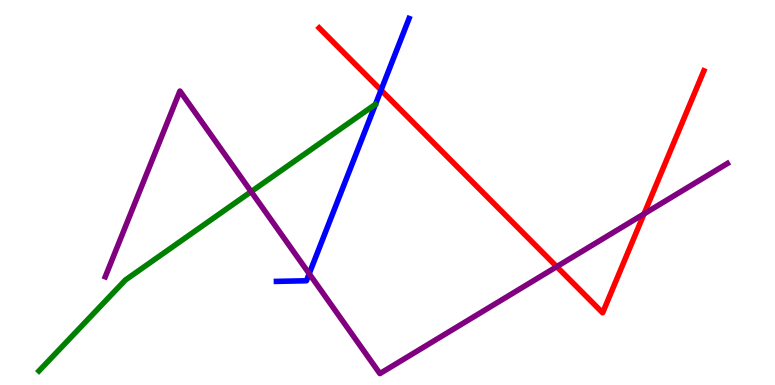[{'lines': ['blue', 'red'], 'intersections': [{'x': 4.92, 'y': 7.66}]}, {'lines': ['green', 'red'], 'intersections': []}, {'lines': ['purple', 'red'], 'intersections': [{'x': 7.18, 'y': 3.07}, {'x': 8.31, 'y': 4.44}]}, {'lines': ['blue', 'green'], 'intersections': []}, {'lines': ['blue', 'purple'], 'intersections': [{'x': 3.99, 'y': 2.89}]}, {'lines': ['green', 'purple'], 'intersections': [{'x': 3.24, 'y': 5.02}]}]